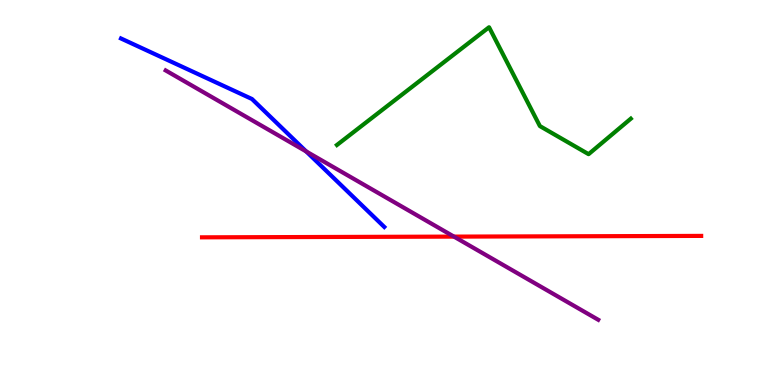[{'lines': ['blue', 'red'], 'intersections': []}, {'lines': ['green', 'red'], 'intersections': []}, {'lines': ['purple', 'red'], 'intersections': [{'x': 5.86, 'y': 3.85}]}, {'lines': ['blue', 'green'], 'intersections': []}, {'lines': ['blue', 'purple'], 'intersections': [{'x': 3.95, 'y': 6.07}]}, {'lines': ['green', 'purple'], 'intersections': []}]